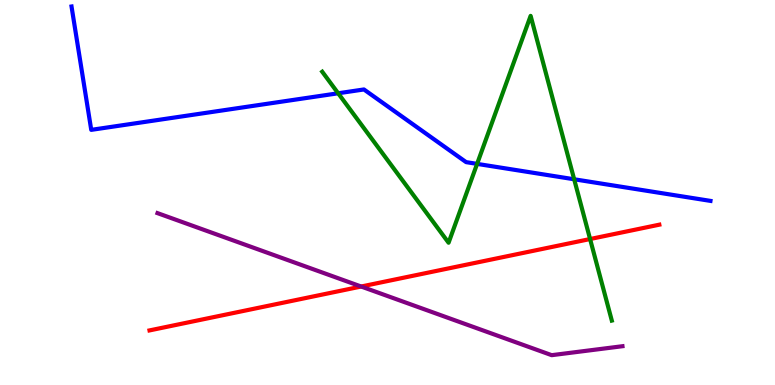[{'lines': ['blue', 'red'], 'intersections': []}, {'lines': ['green', 'red'], 'intersections': [{'x': 7.61, 'y': 3.79}]}, {'lines': ['purple', 'red'], 'intersections': [{'x': 4.66, 'y': 2.56}]}, {'lines': ['blue', 'green'], 'intersections': [{'x': 4.36, 'y': 7.58}, {'x': 6.16, 'y': 5.74}, {'x': 7.41, 'y': 5.34}]}, {'lines': ['blue', 'purple'], 'intersections': []}, {'lines': ['green', 'purple'], 'intersections': []}]